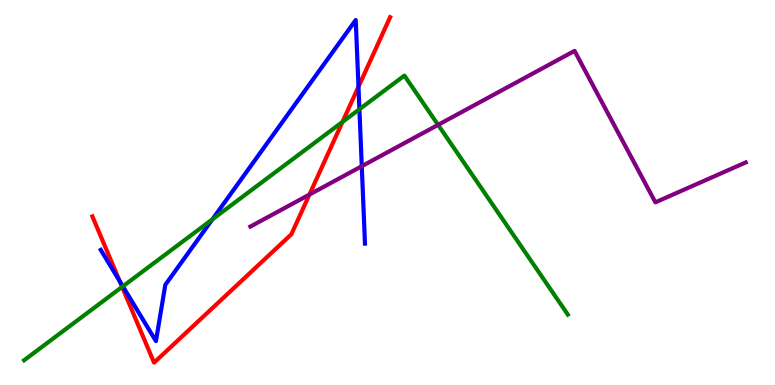[{'lines': ['blue', 'red'], 'intersections': [{'x': 1.54, 'y': 2.7}, {'x': 4.63, 'y': 7.75}]}, {'lines': ['green', 'red'], 'intersections': [{'x': 1.58, 'y': 2.55}, {'x': 4.42, 'y': 6.83}]}, {'lines': ['purple', 'red'], 'intersections': [{'x': 3.99, 'y': 4.95}]}, {'lines': ['blue', 'green'], 'intersections': [{'x': 1.58, 'y': 2.56}, {'x': 2.74, 'y': 4.3}, {'x': 4.64, 'y': 7.16}]}, {'lines': ['blue', 'purple'], 'intersections': [{'x': 4.67, 'y': 5.68}]}, {'lines': ['green', 'purple'], 'intersections': [{'x': 5.65, 'y': 6.76}]}]